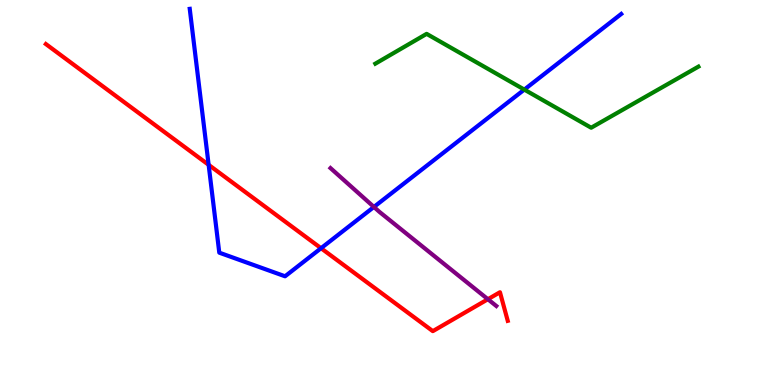[{'lines': ['blue', 'red'], 'intersections': [{'x': 2.69, 'y': 5.72}, {'x': 4.14, 'y': 3.55}]}, {'lines': ['green', 'red'], 'intersections': []}, {'lines': ['purple', 'red'], 'intersections': [{'x': 6.3, 'y': 2.23}]}, {'lines': ['blue', 'green'], 'intersections': [{'x': 6.77, 'y': 7.67}]}, {'lines': ['blue', 'purple'], 'intersections': [{'x': 4.82, 'y': 4.62}]}, {'lines': ['green', 'purple'], 'intersections': []}]